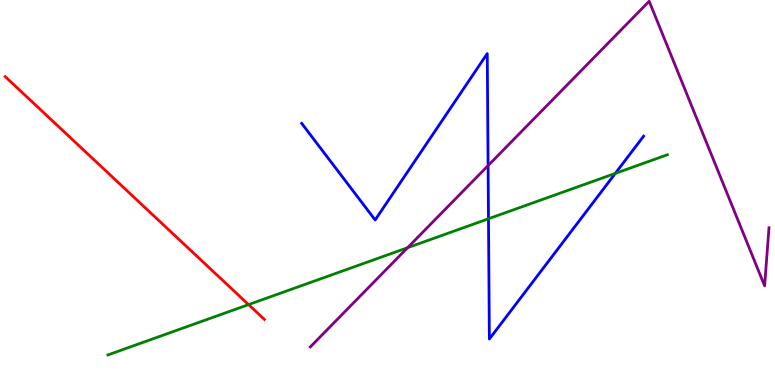[{'lines': ['blue', 'red'], 'intersections': []}, {'lines': ['green', 'red'], 'intersections': [{'x': 3.21, 'y': 2.09}]}, {'lines': ['purple', 'red'], 'intersections': []}, {'lines': ['blue', 'green'], 'intersections': [{'x': 6.3, 'y': 4.32}, {'x': 7.94, 'y': 5.5}]}, {'lines': ['blue', 'purple'], 'intersections': [{'x': 6.3, 'y': 5.7}]}, {'lines': ['green', 'purple'], 'intersections': [{'x': 5.26, 'y': 3.57}]}]